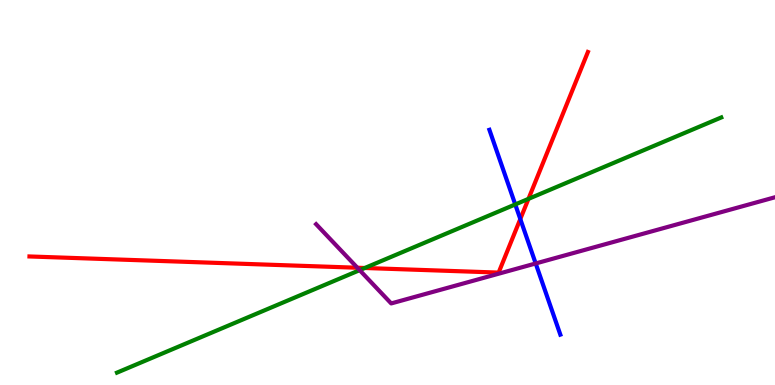[{'lines': ['blue', 'red'], 'intersections': [{'x': 6.71, 'y': 4.31}]}, {'lines': ['green', 'red'], 'intersections': [{'x': 4.71, 'y': 3.04}, {'x': 6.82, 'y': 4.83}]}, {'lines': ['purple', 'red'], 'intersections': [{'x': 4.61, 'y': 3.05}]}, {'lines': ['blue', 'green'], 'intersections': [{'x': 6.65, 'y': 4.69}]}, {'lines': ['blue', 'purple'], 'intersections': [{'x': 6.91, 'y': 3.16}]}, {'lines': ['green', 'purple'], 'intersections': [{'x': 4.64, 'y': 2.98}]}]